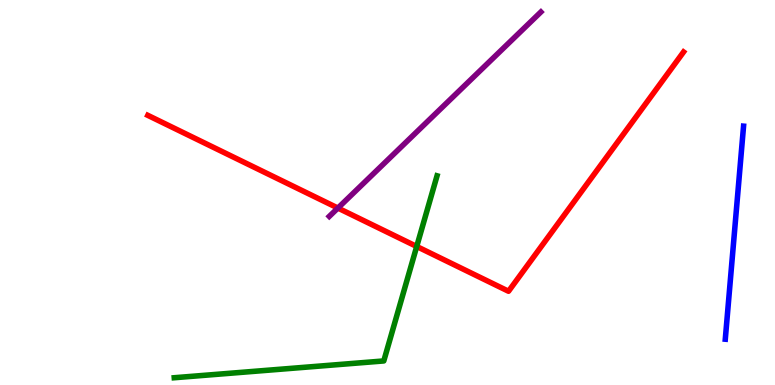[{'lines': ['blue', 'red'], 'intersections': []}, {'lines': ['green', 'red'], 'intersections': [{'x': 5.38, 'y': 3.6}]}, {'lines': ['purple', 'red'], 'intersections': [{'x': 4.36, 'y': 4.6}]}, {'lines': ['blue', 'green'], 'intersections': []}, {'lines': ['blue', 'purple'], 'intersections': []}, {'lines': ['green', 'purple'], 'intersections': []}]